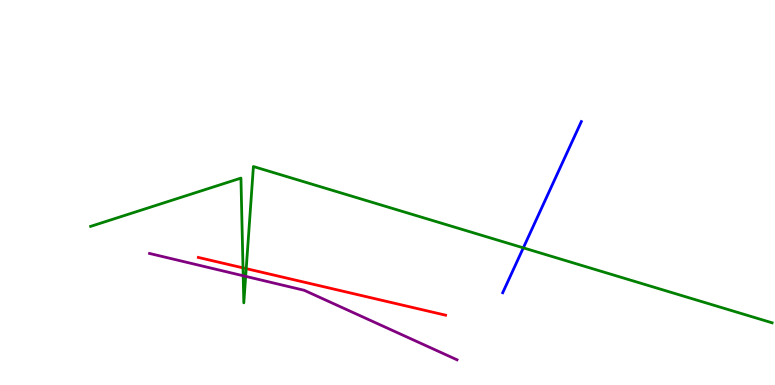[{'lines': ['blue', 'red'], 'intersections': []}, {'lines': ['green', 'red'], 'intersections': [{'x': 3.14, 'y': 3.04}, {'x': 3.18, 'y': 3.02}]}, {'lines': ['purple', 'red'], 'intersections': []}, {'lines': ['blue', 'green'], 'intersections': [{'x': 6.75, 'y': 3.56}]}, {'lines': ['blue', 'purple'], 'intersections': []}, {'lines': ['green', 'purple'], 'intersections': [{'x': 3.14, 'y': 2.84}, {'x': 3.17, 'y': 2.82}]}]